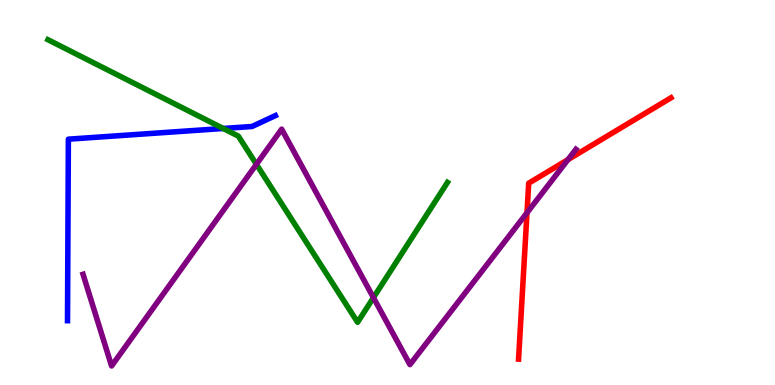[{'lines': ['blue', 'red'], 'intersections': []}, {'lines': ['green', 'red'], 'intersections': []}, {'lines': ['purple', 'red'], 'intersections': [{'x': 6.8, 'y': 4.47}, {'x': 7.33, 'y': 5.85}]}, {'lines': ['blue', 'green'], 'intersections': [{'x': 2.88, 'y': 6.66}]}, {'lines': ['blue', 'purple'], 'intersections': []}, {'lines': ['green', 'purple'], 'intersections': [{'x': 3.31, 'y': 5.73}, {'x': 4.82, 'y': 2.27}]}]